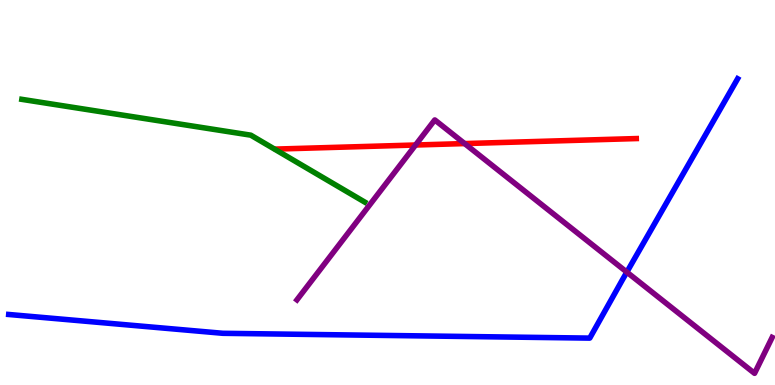[{'lines': ['blue', 'red'], 'intersections': []}, {'lines': ['green', 'red'], 'intersections': []}, {'lines': ['purple', 'red'], 'intersections': [{'x': 5.36, 'y': 6.23}, {'x': 6.0, 'y': 6.27}]}, {'lines': ['blue', 'green'], 'intersections': []}, {'lines': ['blue', 'purple'], 'intersections': [{'x': 8.09, 'y': 2.93}]}, {'lines': ['green', 'purple'], 'intersections': []}]